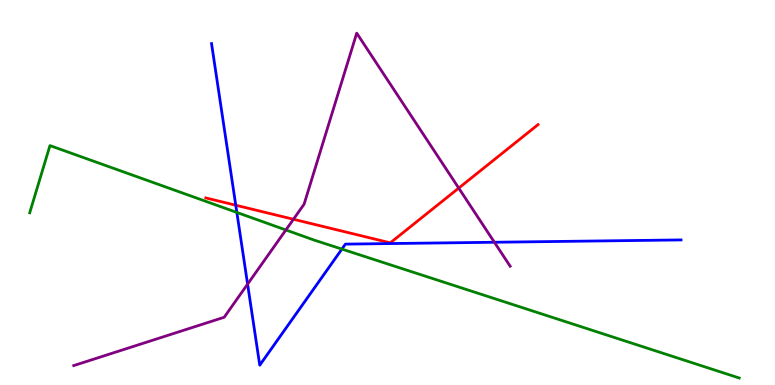[{'lines': ['blue', 'red'], 'intersections': [{'x': 3.04, 'y': 4.67}]}, {'lines': ['green', 'red'], 'intersections': []}, {'lines': ['purple', 'red'], 'intersections': [{'x': 3.79, 'y': 4.3}, {'x': 5.92, 'y': 5.11}]}, {'lines': ['blue', 'green'], 'intersections': [{'x': 3.06, 'y': 4.48}, {'x': 4.41, 'y': 3.53}]}, {'lines': ['blue', 'purple'], 'intersections': [{'x': 3.19, 'y': 2.62}, {'x': 6.38, 'y': 3.71}]}, {'lines': ['green', 'purple'], 'intersections': [{'x': 3.69, 'y': 4.03}]}]